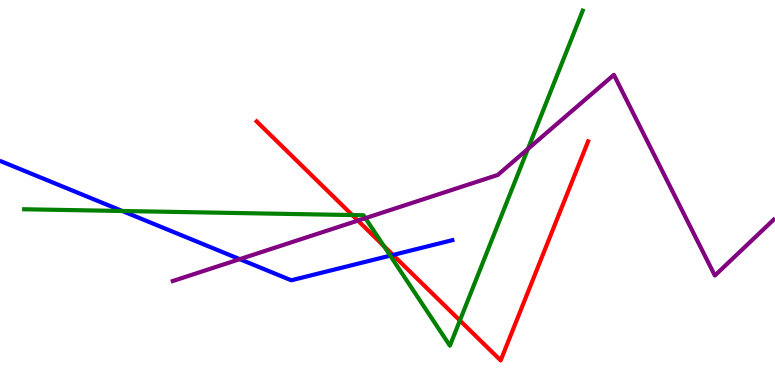[{'lines': ['blue', 'red'], 'intersections': [{'x': 5.07, 'y': 3.38}]}, {'lines': ['green', 'red'], 'intersections': [{'x': 4.55, 'y': 4.41}, {'x': 4.95, 'y': 3.61}, {'x': 5.93, 'y': 1.68}]}, {'lines': ['purple', 'red'], 'intersections': [{'x': 4.62, 'y': 4.27}]}, {'lines': ['blue', 'green'], 'intersections': [{'x': 1.58, 'y': 4.52}, {'x': 5.04, 'y': 3.36}]}, {'lines': ['blue', 'purple'], 'intersections': [{'x': 3.09, 'y': 3.27}]}, {'lines': ['green', 'purple'], 'intersections': [{'x': 4.71, 'y': 4.33}, {'x': 6.81, 'y': 6.13}]}]